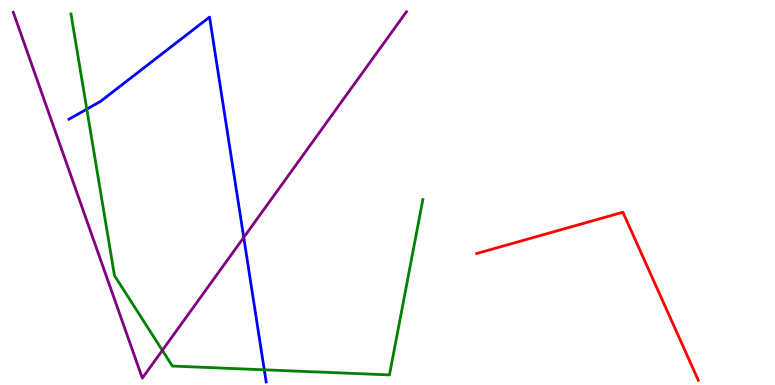[{'lines': ['blue', 'red'], 'intersections': []}, {'lines': ['green', 'red'], 'intersections': []}, {'lines': ['purple', 'red'], 'intersections': []}, {'lines': ['blue', 'green'], 'intersections': [{'x': 1.12, 'y': 7.17}, {'x': 3.41, 'y': 0.395}]}, {'lines': ['blue', 'purple'], 'intersections': [{'x': 3.15, 'y': 3.83}]}, {'lines': ['green', 'purple'], 'intersections': [{'x': 2.09, 'y': 0.9}]}]